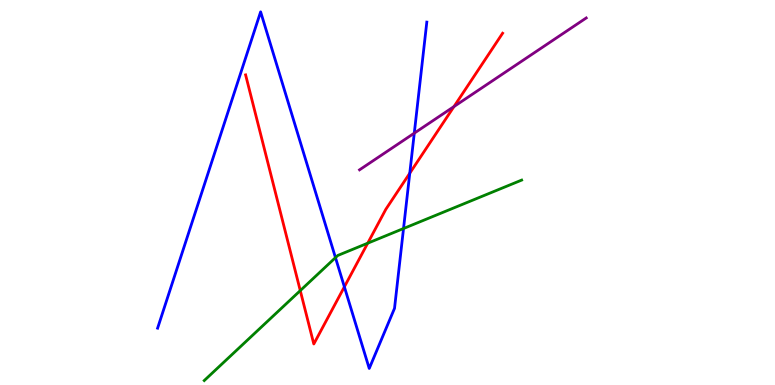[{'lines': ['blue', 'red'], 'intersections': [{'x': 4.44, 'y': 2.55}, {'x': 5.29, 'y': 5.5}]}, {'lines': ['green', 'red'], 'intersections': [{'x': 3.87, 'y': 2.45}, {'x': 4.74, 'y': 3.68}]}, {'lines': ['purple', 'red'], 'intersections': [{'x': 5.86, 'y': 7.23}]}, {'lines': ['blue', 'green'], 'intersections': [{'x': 4.33, 'y': 3.31}, {'x': 5.21, 'y': 4.06}]}, {'lines': ['blue', 'purple'], 'intersections': [{'x': 5.35, 'y': 6.54}]}, {'lines': ['green', 'purple'], 'intersections': []}]